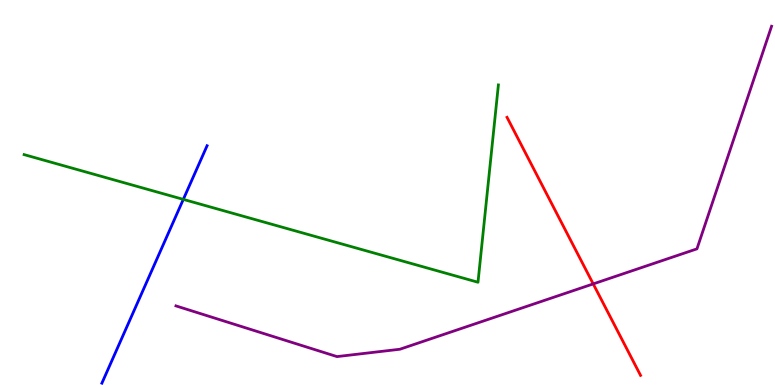[{'lines': ['blue', 'red'], 'intersections': []}, {'lines': ['green', 'red'], 'intersections': []}, {'lines': ['purple', 'red'], 'intersections': [{'x': 7.65, 'y': 2.63}]}, {'lines': ['blue', 'green'], 'intersections': [{'x': 2.37, 'y': 4.82}]}, {'lines': ['blue', 'purple'], 'intersections': []}, {'lines': ['green', 'purple'], 'intersections': []}]